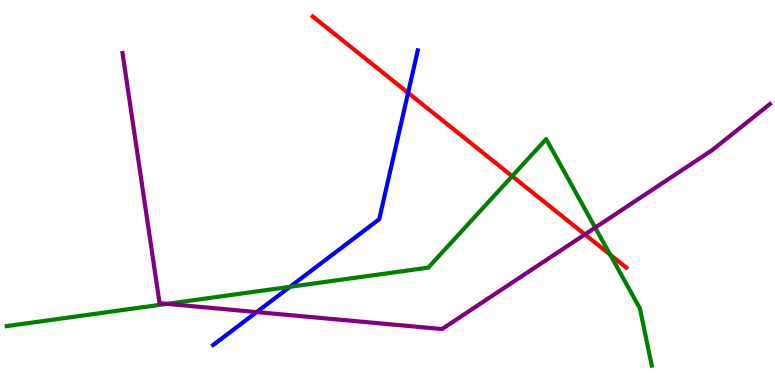[{'lines': ['blue', 'red'], 'intersections': [{'x': 5.27, 'y': 7.59}]}, {'lines': ['green', 'red'], 'intersections': [{'x': 6.61, 'y': 5.42}, {'x': 7.87, 'y': 3.39}]}, {'lines': ['purple', 'red'], 'intersections': [{'x': 7.55, 'y': 3.91}]}, {'lines': ['blue', 'green'], 'intersections': [{'x': 3.74, 'y': 2.55}]}, {'lines': ['blue', 'purple'], 'intersections': [{'x': 3.31, 'y': 1.89}]}, {'lines': ['green', 'purple'], 'intersections': [{'x': 2.15, 'y': 2.11}, {'x': 7.68, 'y': 4.09}]}]